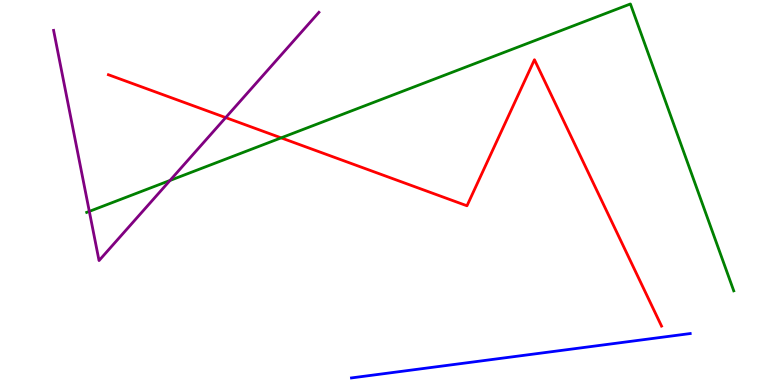[{'lines': ['blue', 'red'], 'intersections': []}, {'lines': ['green', 'red'], 'intersections': [{'x': 3.63, 'y': 6.42}]}, {'lines': ['purple', 'red'], 'intersections': [{'x': 2.91, 'y': 6.95}]}, {'lines': ['blue', 'green'], 'intersections': []}, {'lines': ['blue', 'purple'], 'intersections': []}, {'lines': ['green', 'purple'], 'intersections': [{'x': 1.15, 'y': 4.51}, {'x': 2.19, 'y': 5.31}]}]